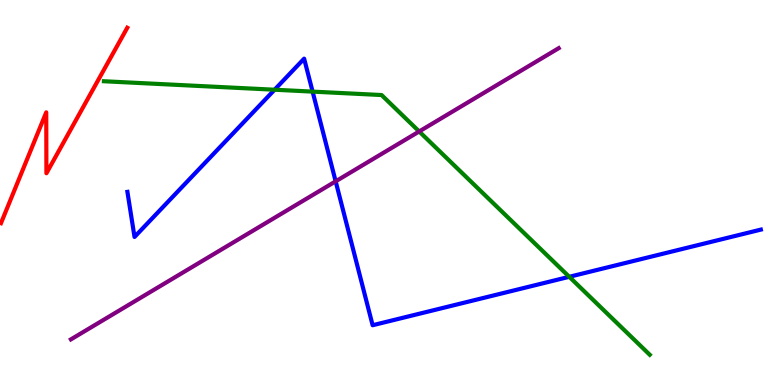[{'lines': ['blue', 'red'], 'intersections': []}, {'lines': ['green', 'red'], 'intersections': []}, {'lines': ['purple', 'red'], 'intersections': []}, {'lines': ['blue', 'green'], 'intersections': [{'x': 3.54, 'y': 7.67}, {'x': 4.03, 'y': 7.62}, {'x': 7.35, 'y': 2.81}]}, {'lines': ['blue', 'purple'], 'intersections': [{'x': 4.33, 'y': 5.29}]}, {'lines': ['green', 'purple'], 'intersections': [{'x': 5.41, 'y': 6.59}]}]